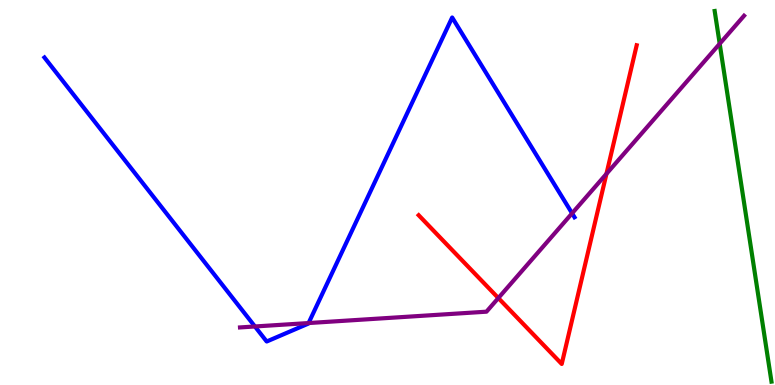[{'lines': ['blue', 'red'], 'intersections': []}, {'lines': ['green', 'red'], 'intersections': []}, {'lines': ['purple', 'red'], 'intersections': [{'x': 6.43, 'y': 2.26}, {'x': 7.83, 'y': 5.48}]}, {'lines': ['blue', 'green'], 'intersections': []}, {'lines': ['blue', 'purple'], 'intersections': [{'x': 3.29, 'y': 1.52}, {'x': 3.98, 'y': 1.61}, {'x': 7.38, 'y': 4.46}]}, {'lines': ['green', 'purple'], 'intersections': [{'x': 9.29, 'y': 8.86}]}]